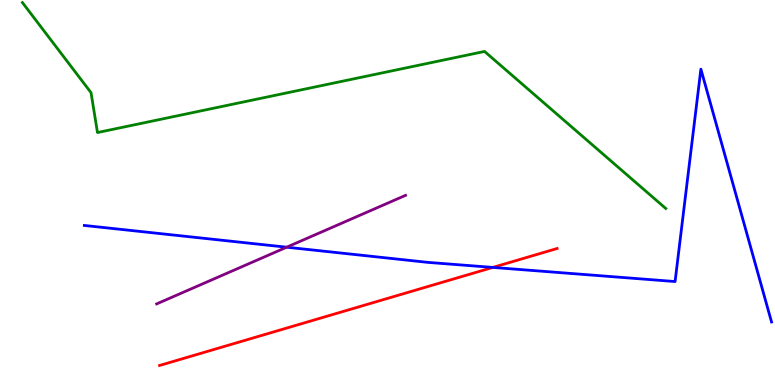[{'lines': ['blue', 'red'], 'intersections': [{'x': 6.36, 'y': 3.05}]}, {'lines': ['green', 'red'], 'intersections': []}, {'lines': ['purple', 'red'], 'intersections': []}, {'lines': ['blue', 'green'], 'intersections': []}, {'lines': ['blue', 'purple'], 'intersections': [{'x': 3.7, 'y': 3.58}]}, {'lines': ['green', 'purple'], 'intersections': []}]